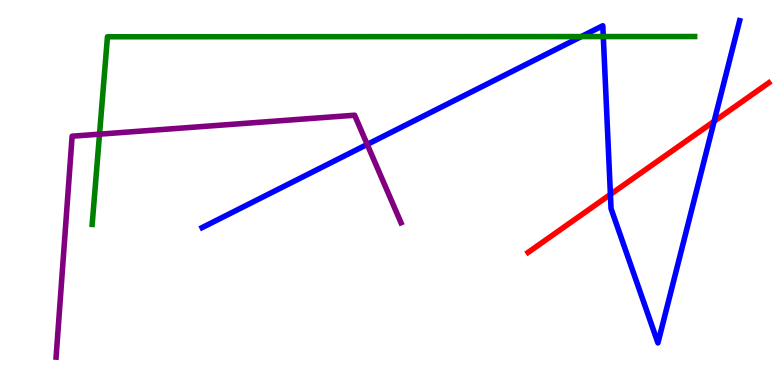[{'lines': ['blue', 'red'], 'intersections': [{'x': 7.88, 'y': 4.95}, {'x': 9.21, 'y': 6.85}]}, {'lines': ['green', 'red'], 'intersections': []}, {'lines': ['purple', 'red'], 'intersections': []}, {'lines': ['blue', 'green'], 'intersections': [{'x': 7.5, 'y': 9.05}, {'x': 7.78, 'y': 9.05}]}, {'lines': ['blue', 'purple'], 'intersections': [{'x': 4.74, 'y': 6.25}]}, {'lines': ['green', 'purple'], 'intersections': [{'x': 1.28, 'y': 6.52}]}]